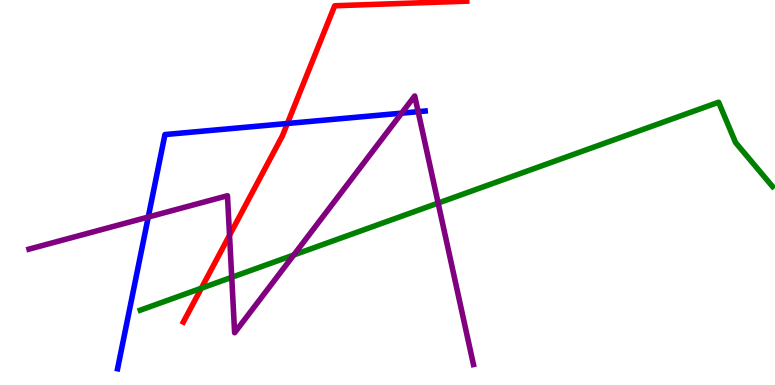[{'lines': ['blue', 'red'], 'intersections': [{'x': 3.71, 'y': 6.79}]}, {'lines': ['green', 'red'], 'intersections': [{'x': 2.6, 'y': 2.51}]}, {'lines': ['purple', 'red'], 'intersections': [{'x': 2.96, 'y': 3.89}]}, {'lines': ['blue', 'green'], 'intersections': []}, {'lines': ['blue', 'purple'], 'intersections': [{'x': 1.91, 'y': 4.36}, {'x': 5.18, 'y': 7.06}, {'x': 5.4, 'y': 7.1}]}, {'lines': ['green', 'purple'], 'intersections': [{'x': 2.99, 'y': 2.8}, {'x': 3.79, 'y': 3.38}, {'x': 5.65, 'y': 4.73}]}]